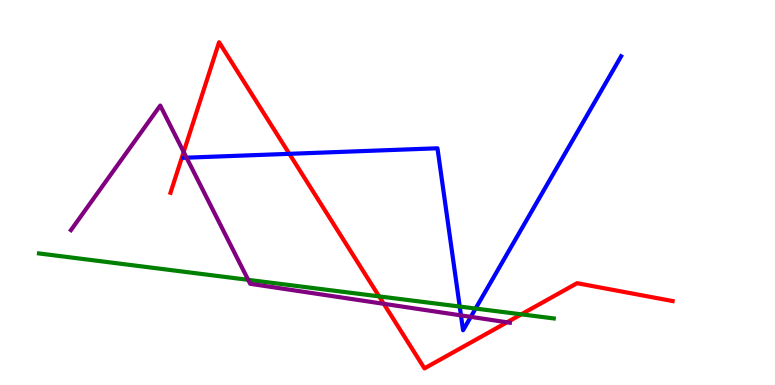[{'lines': ['blue', 'red'], 'intersections': [{'x': 3.73, 'y': 6.0}]}, {'lines': ['green', 'red'], 'intersections': [{'x': 4.89, 'y': 2.3}, {'x': 6.73, 'y': 1.84}]}, {'lines': ['purple', 'red'], 'intersections': [{'x': 2.37, 'y': 6.05}, {'x': 4.95, 'y': 2.11}, {'x': 6.54, 'y': 1.63}]}, {'lines': ['blue', 'green'], 'intersections': [{'x': 5.93, 'y': 2.04}, {'x': 6.14, 'y': 1.99}]}, {'lines': ['blue', 'purple'], 'intersections': [{'x': 2.41, 'y': 5.9}, {'x': 5.95, 'y': 1.81}, {'x': 6.07, 'y': 1.77}]}, {'lines': ['green', 'purple'], 'intersections': [{'x': 3.2, 'y': 2.73}]}]